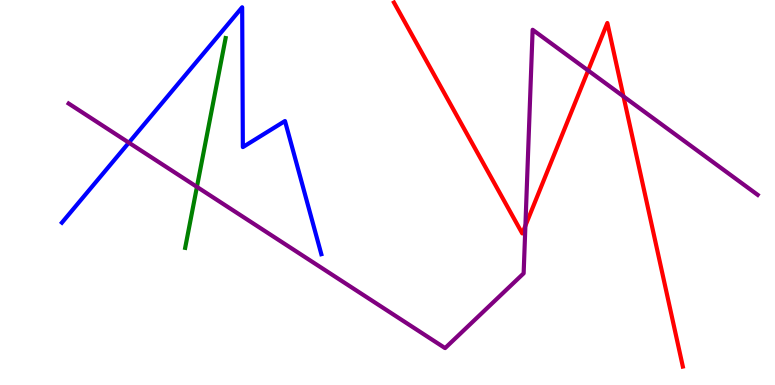[{'lines': ['blue', 'red'], 'intersections': []}, {'lines': ['green', 'red'], 'intersections': []}, {'lines': ['purple', 'red'], 'intersections': [{'x': 6.78, 'y': 4.14}, {'x': 7.59, 'y': 8.17}, {'x': 8.04, 'y': 7.5}]}, {'lines': ['blue', 'green'], 'intersections': []}, {'lines': ['blue', 'purple'], 'intersections': [{'x': 1.66, 'y': 6.29}]}, {'lines': ['green', 'purple'], 'intersections': [{'x': 2.54, 'y': 5.15}]}]